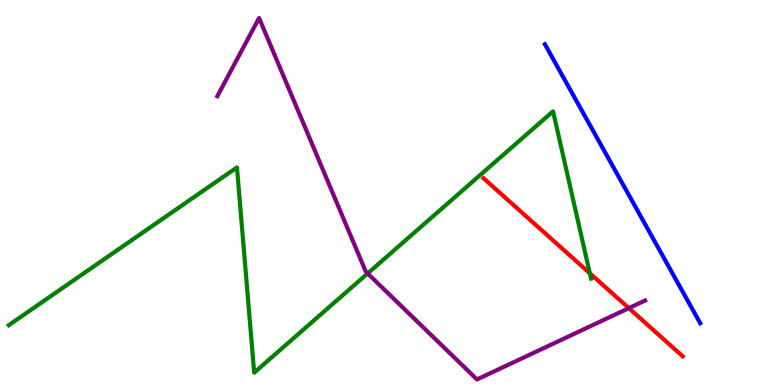[{'lines': ['blue', 'red'], 'intersections': []}, {'lines': ['green', 'red'], 'intersections': [{'x': 7.61, 'y': 2.9}]}, {'lines': ['purple', 'red'], 'intersections': [{'x': 8.11, 'y': 2.0}]}, {'lines': ['blue', 'green'], 'intersections': []}, {'lines': ['blue', 'purple'], 'intersections': []}, {'lines': ['green', 'purple'], 'intersections': [{'x': 4.74, 'y': 2.9}]}]